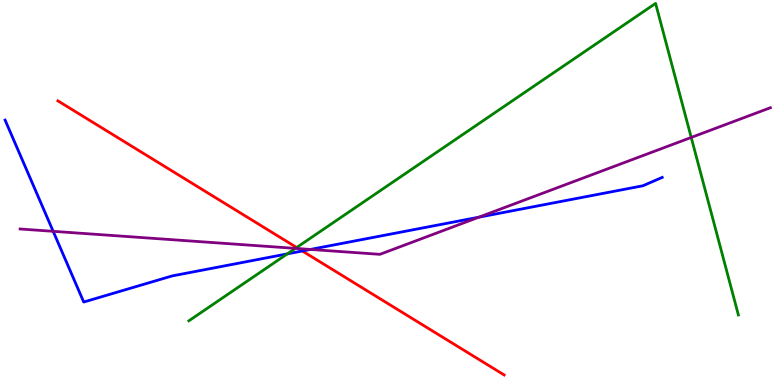[{'lines': ['blue', 'red'], 'intersections': [{'x': 3.9, 'y': 3.48}]}, {'lines': ['green', 'red'], 'intersections': [{'x': 3.83, 'y': 3.57}]}, {'lines': ['purple', 'red'], 'intersections': [{'x': 3.85, 'y': 3.54}]}, {'lines': ['blue', 'green'], 'intersections': [{'x': 3.71, 'y': 3.41}]}, {'lines': ['blue', 'purple'], 'intersections': [{'x': 0.686, 'y': 3.99}, {'x': 4.01, 'y': 3.52}, {'x': 6.18, 'y': 4.36}]}, {'lines': ['green', 'purple'], 'intersections': [{'x': 3.81, 'y': 3.55}, {'x': 8.92, 'y': 6.43}]}]